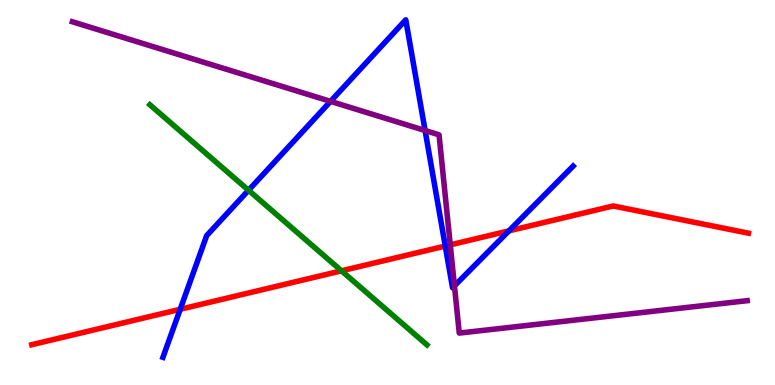[{'lines': ['blue', 'red'], 'intersections': [{'x': 2.33, 'y': 1.97}, {'x': 5.75, 'y': 3.61}, {'x': 6.57, 'y': 4.0}]}, {'lines': ['green', 'red'], 'intersections': [{'x': 4.41, 'y': 2.97}]}, {'lines': ['purple', 'red'], 'intersections': [{'x': 5.81, 'y': 3.64}]}, {'lines': ['blue', 'green'], 'intersections': [{'x': 3.21, 'y': 5.06}]}, {'lines': ['blue', 'purple'], 'intersections': [{'x': 4.27, 'y': 7.37}, {'x': 5.49, 'y': 6.61}, {'x': 5.86, 'y': 2.58}]}, {'lines': ['green', 'purple'], 'intersections': []}]